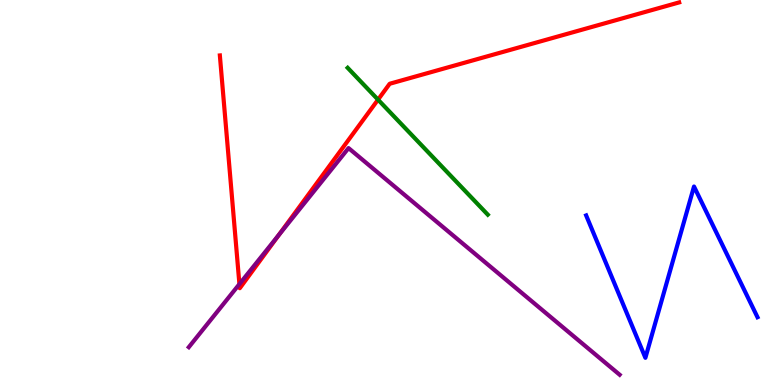[{'lines': ['blue', 'red'], 'intersections': []}, {'lines': ['green', 'red'], 'intersections': [{'x': 4.88, 'y': 7.41}]}, {'lines': ['purple', 'red'], 'intersections': [{'x': 3.09, 'y': 2.62}, {'x': 3.6, 'y': 3.89}]}, {'lines': ['blue', 'green'], 'intersections': []}, {'lines': ['blue', 'purple'], 'intersections': []}, {'lines': ['green', 'purple'], 'intersections': []}]